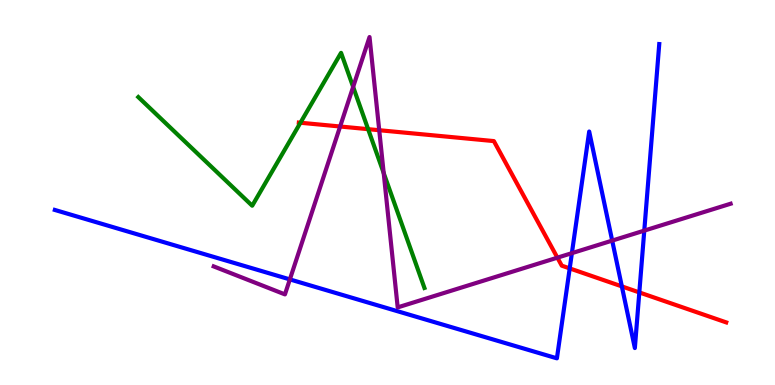[{'lines': ['blue', 'red'], 'intersections': [{'x': 7.35, 'y': 3.03}, {'x': 8.02, 'y': 2.56}, {'x': 8.25, 'y': 2.4}]}, {'lines': ['green', 'red'], 'intersections': [{'x': 3.88, 'y': 6.81}, {'x': 4.75, 'y': 6.65}]}, {'lines': ['purple', 'red'], 'intersections': [{'x': 4.39, 'y': 6.71}, {'x': 4.89, 'y': 6.62}, {'x': 7.19, 'y': 3.31}]}, {'lines': ['blue', 'green'], 'intersections': []}, {'lines': ['blue', 'purple'], 'intersections': [{'x': 3.74, 'y': 2.74}, {'x': 7.38, 'y': 3.42}, {'x': 7.9, 'y': 3.75}, {'x': 8.31, 'y': 4.01}]}, {'lines': ['green', 'purple'], 'intersections': [{'x': 4.56, 'y': 7.74}, {'x': 4.95, 'y': 5.51}]}]